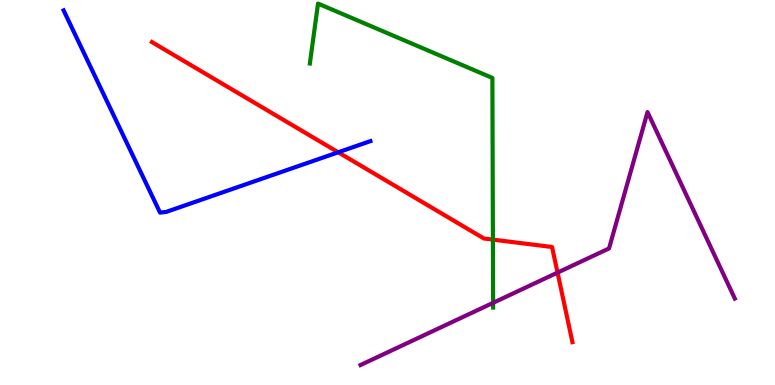[{'lines': ['blue', 'red'], 'intersections': [{'x': 4.36, 'y': 6.04}]}, {'lines': ['green', 'red'], 'intersections': [{'x': 6.36, 'y': 3.78}]}, {'lines': ['purple', 'red'], 'intersections': [{'x': 7.19, 'y': 2.92}]}, {'lines': ['blue', 'green'], 'intersections': []}, {'lines': ['blue', 'purple'], 'intersections': []}, {'lines': ['green', 'purple'], 'intersections': [{'x': 6.36, 'y': 2.13}]}]